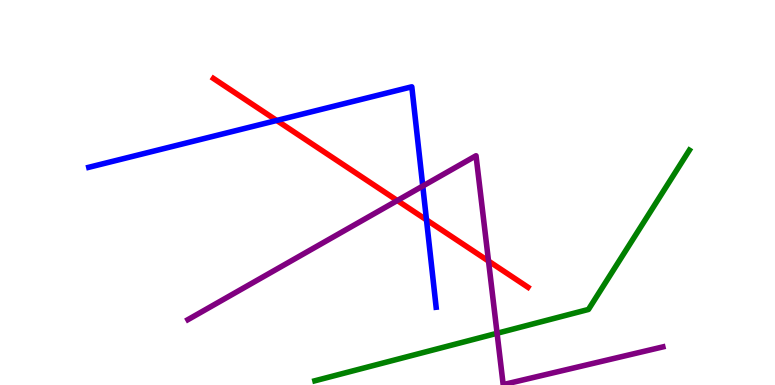[{'lines': ['blue', 'red'], 'intersections': [{'x': 3.57, 'y': 6.87}, {'x': 5.5, 'y': 4.29}]}, {'lines': ['green', 'red'], 'intersections': []}, {'lines': ['purple', 'red'], 'intersections': [{'x': 5.13, 'y': 4.79}, {'x': 6.3, 'y': 3.22}]}, {'lines': ['blue', 'green'], 'intersections': []}, {'lines': ['blue', 'purple'], 'intersections': [{'x': 5.45, 'y': 5.17}]}, {'lines': ['green', 'purple'], 'intersections': [{'x': 6.41, 'y': 1.34}]}]